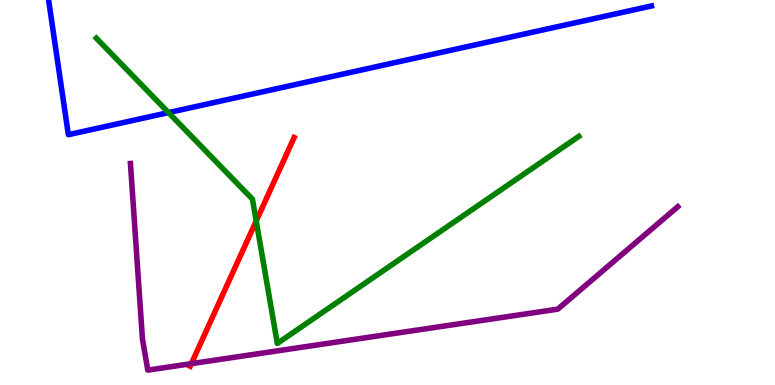[{'lines': ['blue', 'red'], 'intersections': []}, {'lines': ['green', 'red'], 'intersections': [{'x': 3.31, 'y': 4.26}]}, {'lines': ['purple', 'red'], 'intersections': [{'x': 2.47, 'y': 0.554}]}, {'lines': ['blue', 'green'], 'intersections': [{'x': 2.17, 'y': 7.08}]}, {'lines': ['blue', 'purple'], 'intersections': []}, {'lines': ['green', 'purple'], 'intersections': []}]